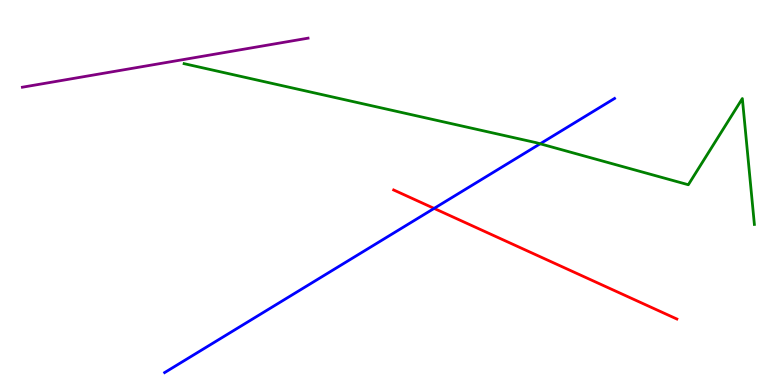[{'lines': ['blue', 'red'], 'intersections': [{'x': 5.6, 'y': 4.59}]}, {'lines': ['green', 'red'], 'intersections': []}, {'lines': ['purple', 'red'], 'intersections': []}, {'lines': ['blue', 'green'], 'intersections': [{'x': 6.97, 'y': 6.27}]}, {'lines': ['blue', 'purple'], 'intersections': []}, {'lines': ['green', 'purple'], 'intersections': []}]